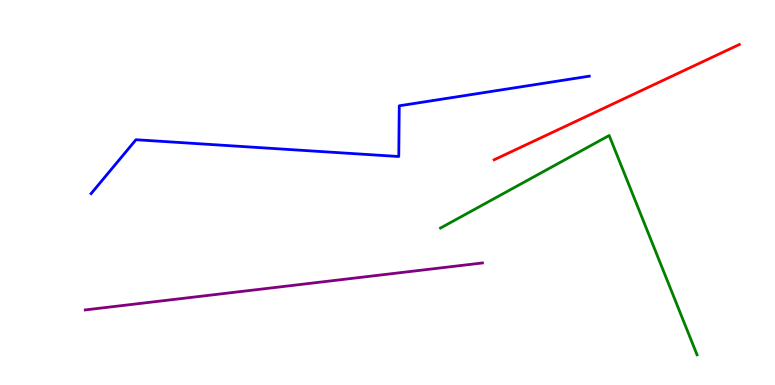[{'lines': ['blue', 'red'], 'intersections': []}, {'lines': ['green', 'red'], 'intersections': []}, {'lines': ['purple', 'red'], 'intersections': []}, {'lines': ['blue', 'green'], 'intersections': []}, {'lines': ['blue', 'purple'], 'intersections': []}, {'lines': ['green', 'purple'], 'intersections': []}]